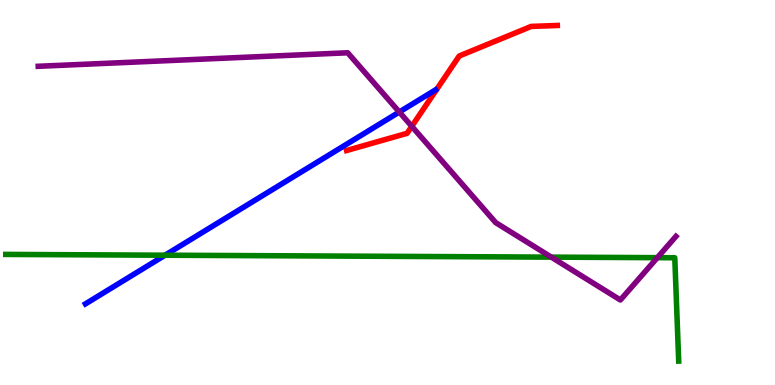[{'lines': ['blue', 'red'], 'intersections': []}, {'lines': ['green', 'red'], 'intersections': []}, {'lines': ['purple', 'red'], 'intersections': [{'x': 5.31, 'y': 6.72}]}, {'lines': ['blue', 'green'], 'intersections': [{'x': 2.13, 'y': 3.37}]}, {'lines': ['blue', 'purple'], 'intersections': [{'x': 5.15, 'y': 7.09}]}, {'lines': ['green', 'purple'], 'intersections': [{'x': 7.11, 'y': 3.32}, {'x': 8.48, 'y': 3.31}]}]